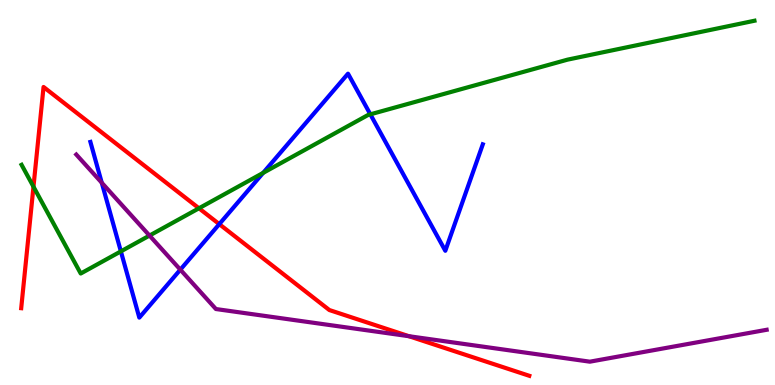[{'lines': ['blue', 'red'], 'intersections': [{'x': 2.83, 'y': 4.18}]}, {'lines': ['green', 'red'], 'intersections': [{'x': 0.432, 'y': 5.15}, {'x': 2.57, 'y': 4.59}]}, {'lines': ['purple', 'red'], 'intersections': [{'x': 5.28, 'y': 1.27}]}, {'lines': ['blue', 'green'], 'intersections': [{'x': 1.56, 'y': 3.47}, {'x': 3.4, 'y': 5.51}, {'x': 4.78, 'y': 7.03}]}, {'lines': ['blue', 'purple'], 'intersections': [{'x': 1.31, 'y': 5.25}, {'x': 2.33, 'y': 3.0}]}, {'lines': ['green', 'purple'], 'intersections': [{'x': 1.93, 'y': 3.88}]}]